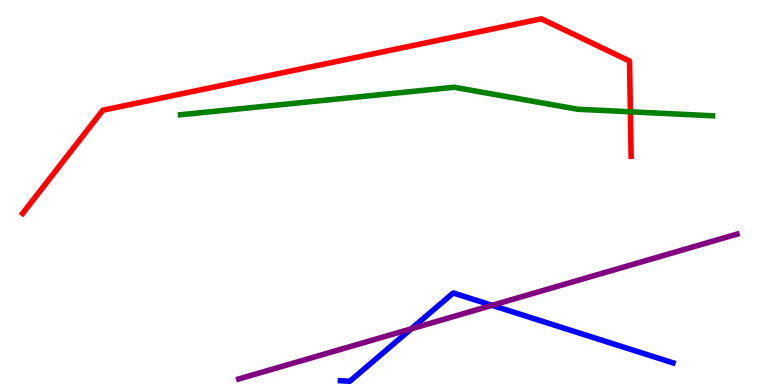[{'lines': ['blue', 'red'], 'intersections': []}, {'lines': ['green', 'red'], 'intersections': [{'x': 8.13, 'y': 7.1}]}, {'lines': ['purple', 'red'], 'intersections': []}, {'lines': ['blue', 'green'], 'intersections': []}, {'lines': ['blue', 'purple'], 'intersections': [{'x': 5.31, 'y': 1.46}, {'x': 6.35, 'y': 2.07}]}, {'lines': ['green', 'purple'], 'intersections': []}]